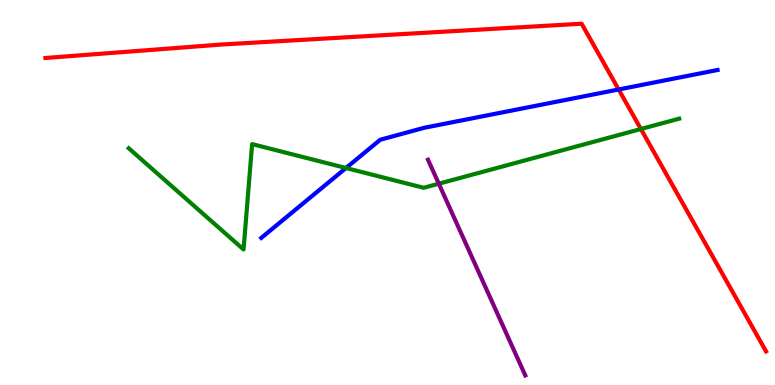[{'lines': ['blue', 'red'], 'intersections': [{'x': 7.98, 'y': 7.68}]}, {'lines': ['green', 'red'], 'intersections': [{'x': 8.27, 'y': 6.65}]}, {'lines': ['purple', 'red'], 'intersections': []}, {'lines': ['blue', 'green'], 'intersections': [{'x': 4.46, 'y': 5.64}]}, {'lines': ['blue', 'purple'], 'intersections': []}, {'lines': ['green', 'purple'], 'intersections': [{'x': 5.66, 'y': 5.23}]}]